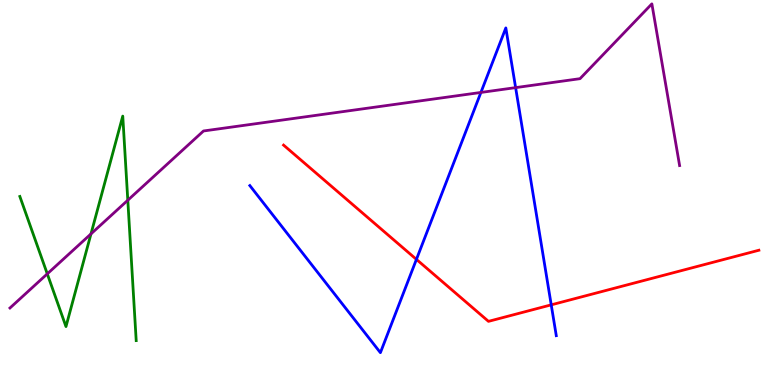[{'lines': ['blue', 'red'], 'intersections': [{'x': 5.37, 'y': 3.26}, {'x': 7.11, 'y': 2.08}]}, {'lines': ['green', 'red'], 'intersections': []}, {'lines': ['purple', 'red'], 'intersections': []}, {'lines': ['blue', 'green'], 'intersections': []}, {'lines': ['blue', 'purple'], 'intersections': [{'x': 6.21, 'y': 7.6}, {'x': 6.65, 'y': 7.72}]}, {'lines': ['green', 'purple'], 'intersections': [{'x': 0.61, 'y': 2.89}, {'x': 1.17, 'y': 3.92}, {'x': 1.65, 'y': 4.8}]}]